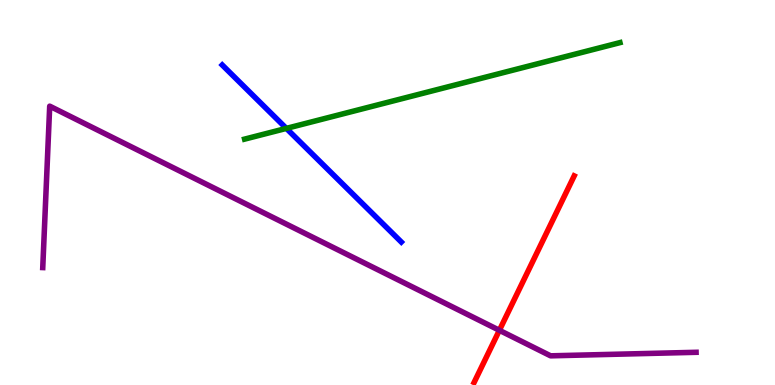[{'lines': ['blue', 'red'], 'intersections': []}, {'lines': ['green', 'red'], 'intersections': []}, {'lines': ['purple', 'red'], 'intersections': [{'x': 6.44, 'y': 1.42}]}, {'lines': ['blue', 'green'], 'intersections': [{'x': 3.7, 'y': 6.67}]}, {'lines': ['blue', 'purple'], 'intersections': []}, {'lines': ['green', 'purple'], 'intersections': []}]